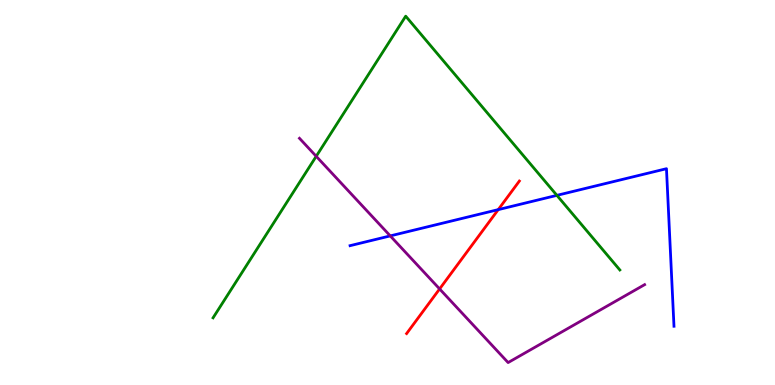[{'lines': ['blue', 'red'], 'intersections': [{'x': 6.43, 'y': 4.56}]}, {'lines': ['green', 'red'], 'intersections': []}, {'lines': ['purple', 'red'], 'intersections': [{'x': 5.67, 'y': 2.5}]}, {'lines': ['blue', 'green'], 'intersections': [{'x': 7.19, 'y': 4.93}]}, {'lines': ['blue', 'purple'], 'intersections': [{'x': 5.04, 'y': 3.87}]}, {'lines': ['green', 'purple'], 'intersections': [{'x': 4.08, 'y': 5.94}]}]